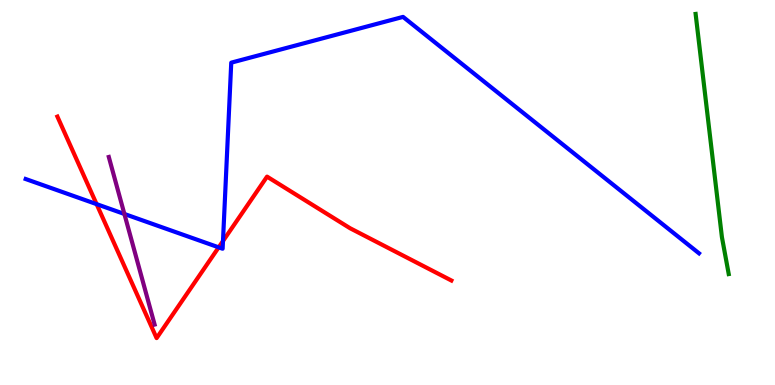[{'lines': ['blue', 'red'], 'intersections': [{'x': 1.25, 'y': 4.7}, {'x': 2.82, 'y': 3.58}, {'x': 2.88, 'y': 3.74}]}, {'lines': ['green', 'red'], 'intersections': []}, {'lines': ['purple', 'red'], 'intersections': []}, {'lines': ['blue', 'green'], 'intersections': []}, {'lines': ['blue', 'purple'], 'intersections': [{'x': 1.6, 'y': 4.44}]}, {'lines': ['green', 'purple'], 'intersections': []}]